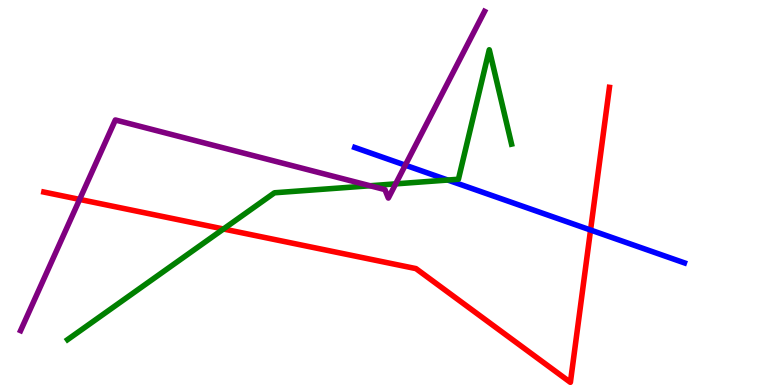[{'lines': ['blue', 'red'], 'intersections': [{'x': 7.62, 'y': 4.03}]}, {'lines': ['green', 'red'], 'intersections': [{'x': 2.88, 'y': 4.05}]}, {'lines': ['purple', 'red'], 'intersections': [{'x': 1.03, 'y': 4.82}]}, {'lines': ['blue', 'green'], 'intersections': [{'x': 5.78, 'y': 5.32}]}, {'lines': ['blue', 'purple'], 'intersections': [{'x': 5.23, 'y': 5.71}]}, {'lines': ['green', 'purple'], 'intersections': [{'x': 4.77, 'y': 5.18}, {'x': 5.11, 'y': 5.22}]}]